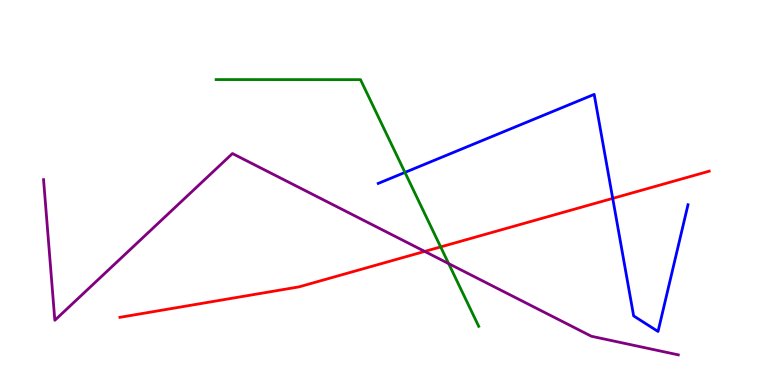[{'lines': ['blue', 'red'], 'intersections': [{'x': 7.91, 'y': 4.85}]}, {'lines': ['green', 'red'], 'intersections': [{'x': 5.69, 'y': 3.59}]}, {'lines': ['purple', 'red'], 'intersections': [{'x': 5.48, 'y': 3.47}]}, {'lines': ['blue', 'green'], 'intersections': [{'x': 5.23, 'y': 5.52}]}, {'lines': ['blue', 'purple'], 'intersections': []}, {'lines': ['green', 'purple'], 'intersections': [{'x': 5.79, 'y': 3.15}]}]